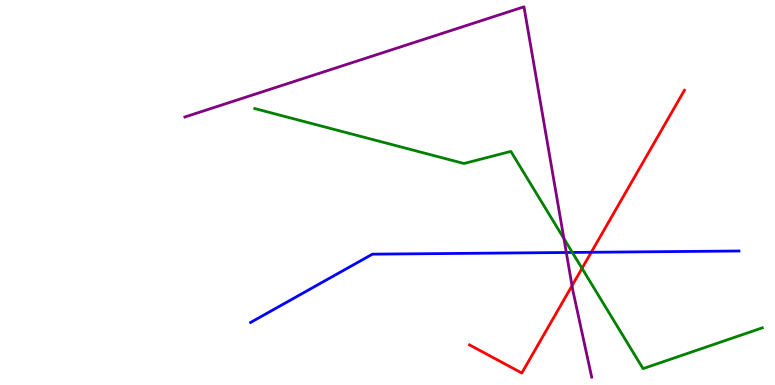[{'lines': ['blue', 'red'], 'intersections': [{'x': 7.63, 'y': 3.45}]}, {'lines': ['green', 'red'], 'intersections': [{'x': 7.51, 'y': 3.03}]}, {'lines': ['purple', 'red'], 'intersections': [{'x': 7.38, 'y': 2.58}]}, {'lines': ['blue', 'green'], 'intersections': [{'x': 7.39, 'y': 3.44}]}, {'lines': ['blue', 'purple'], 'intersections': [{'x': 7.31, 'y': 3.44}]}, {'lines': ['green', 'purple'], 'intersections': [{'x': 7.28, 'y': 3.8}]}]